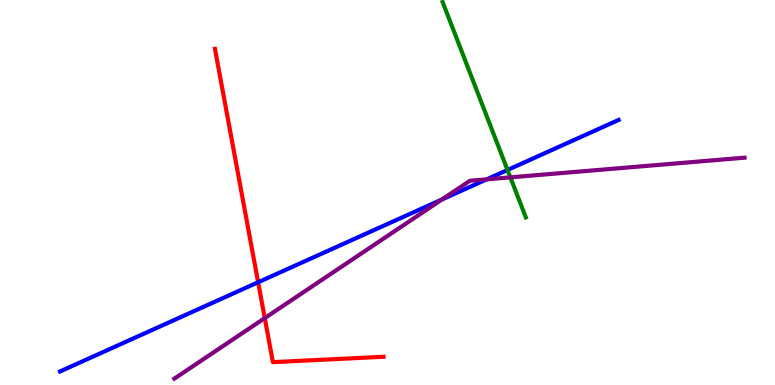[{'lines': ['blue', 'red'], 'intersections': [{'x': 3.33, 'y': 2.67}]}, {'lines': ['green', 'red'], 'intersections': []}, {'lines': ['purple', 'red'], 'intersections': [{'x': 3.42, 'y': 1.74}]}, {'lines': ['blue', 'green'], 'intersections': [{'x': 6.55, 'y': 5.59}]}, {'lines': ['blue', 'purple'], 'intersections': [{'x': 5.7, 'y': 4.82}, {'x': 6.28, 'y': 5.34}]}, {'lines': ['green', 'purple'], 'intersections': [{'x': 6.59, 'y': 5.39}]}]